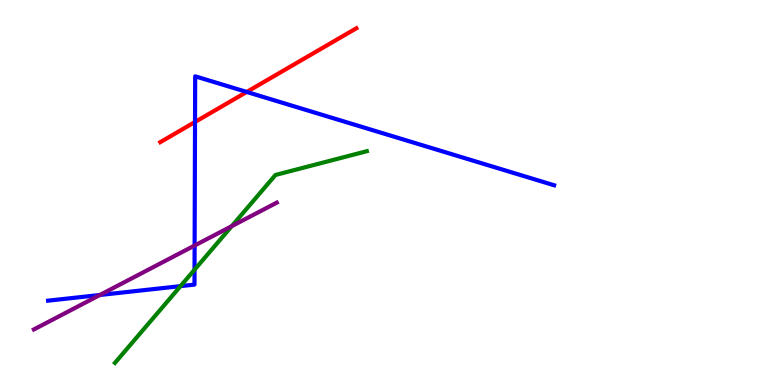[{'lines': ['blue', 'red'], 'intersections': [{'x': 2.52, 'y': 6.83}, {'x': 3.18, 'y': 7.61}]}, {'lines': ['green', 'red'], 'intersections': []}, {'lines': ['purple', 'red'], 'intersections': []}, {'lines': ['blue', 'green'], 'intersections': [{'x': 2.33, 'y': 2.57}, {'x': 2.51, 'y': 2.99}]}, {'lines': ['blue', 'purple'], 'intersections': [{'x': 1.29, 'y': 2.34}, {'x': 2.51, 'y': 3.62}]}, {'lines': ['green', 'purple'], 'intersections': [{'x': 2.99, 'y': 4.13}]}]